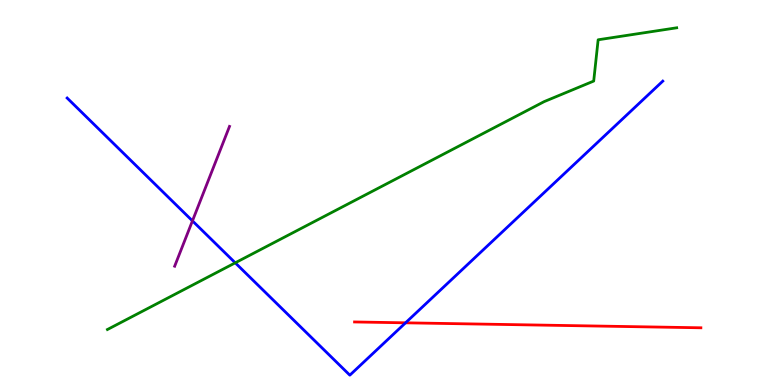[{'lines': ['blue', 'red'], 'intersections': [{'x': 5.23, 'y': 1.62}]}, {'lines': ['green', 'red'], 'intersections': []}, {'lines': ['purple', 'red'], 'intersections': []}, {'lines': ['blue', 'green'], 'intersections': [{'x': 3.04, 'y': 3.17}]}, {'lines': ['blue', 'purple'], 'intersections': [{'x': 2.48, 'y': 4.26}]}, {'lines': ['green', 'purple'], 'intersections': []}]